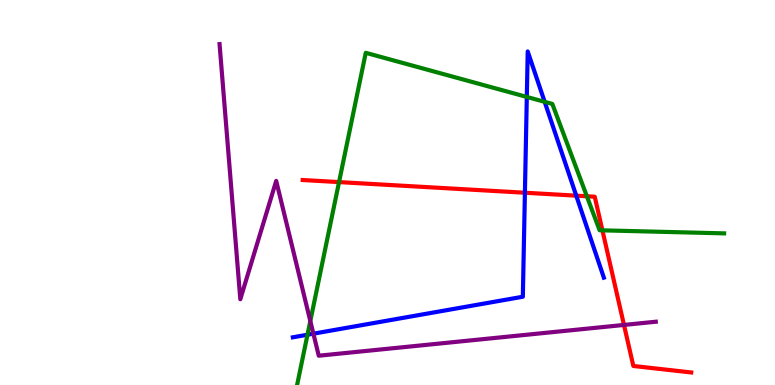[{'lines': ['blue', 'red'], 'intersections': [{'x': 6.77, 'y': 4.99}, {'x': 7.44, 'y': 4.92}]}, {'lines': ['green', 'red'], 'intersections': [{'x': 4.37, 'y': 5.27}, {'x': 7.57, 'y': 4.9}, {'x': 7.77, 'y': 4.02}]}, {'lines': ['purple', 'red'], 'intersections': [{'x': 8.05, 'y': 1.56}]}, {'lines': ['blue', 'green'], 'intersections': [{'x': 3.97, 'y': 1.31}, {'x': 6.8, 'y': 7.48}, {'x': 7.03, 'y': 7.36}]}, {'lines': ['blue', 'purple'], 'intersections': [{'x': 4.04, 'y': 1.33}]}, {'lines': ['green', 'purple'], 'intersections': [{'x': 4.0, 'y': 1.66}]}]